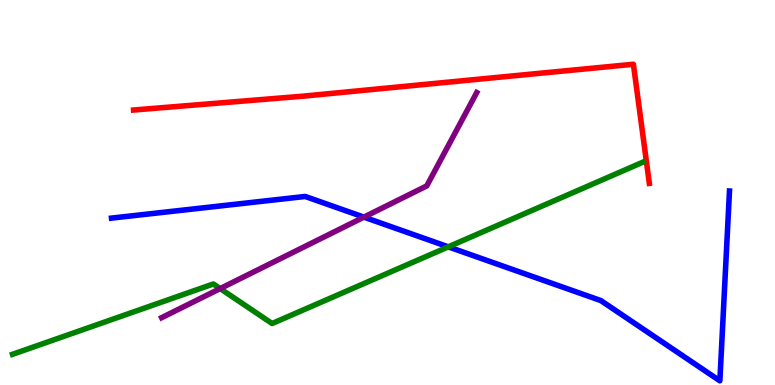[{'lines': ['blue', 'red'], 'intersections': []}, {'lines': ['green', 'red'], 'intersections': []}, {'lines': ['purple', 'red'], 'intersections': []}, {'lines': ['blue', 'green'], 'intersections': [{'x': 5.78, 'y': 3.59}]}, {'lines': ['blue', 'purple'], 'intersections': [{'x': 4.7, 'y': 4.36}]}, {'lines': ['green', 'purple'], 'intersections': [{'x': 2.84, 'y': 2.5}]}]